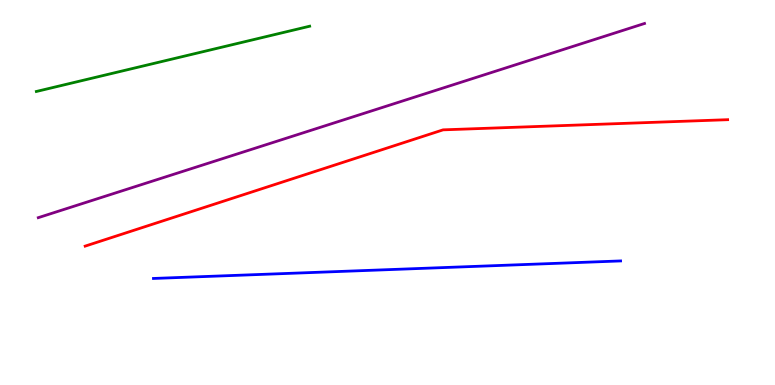[{'lines': ['blue', 'red'], 'intersections': []}, {'lines': ['green', 'red'], 'intersections': []}, {'lines': ['purple', 'red'], 'intersections': []}, {'lines': ['blue', 'green'], 'intersections': []}, {'lines': ['blue', 'purple'], 'intersections': []}, {'lines': ['green', 'purple'], 'intersections': []}]